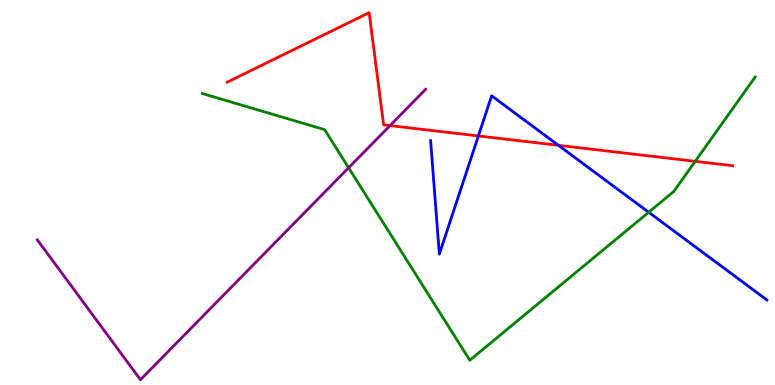[{'lines': ['blue', 'red'], 'intersections': [{'x': 6.17, 'y': 6.47}, {'x': 7.21, 'y': 6.23}]}, {'lines': ['green', 'red'], 'intersections': [{'x': 8.97, 'y': 5.81}]}, {'lines': ['purple', 'red'], 'intersections': [{'x': 5.03, 'y': 6.74}]}, {'lines': ['blue', 'green'], 'intersections': [{'x': 8.37, 'y': 4.49}]}, {'lines': ['blue', 'purple'], 'intersections': []}, {'lines': ['green', 'purple'], 'intersections': [{'x': 4.5, 'y': 5.64}]}]